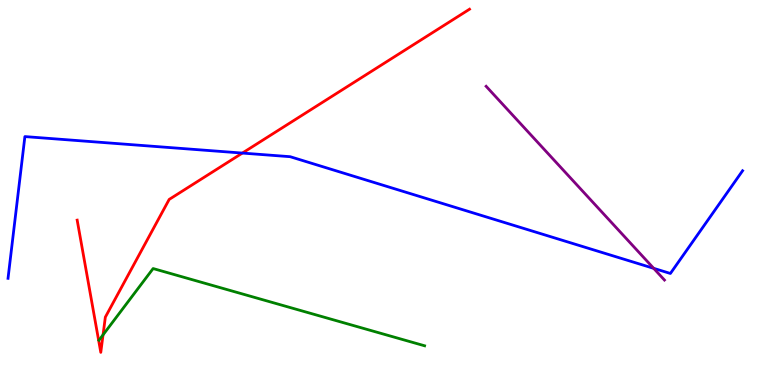[{'lines': ['blue', 'red'], 'intersections': [{'x': 3.13, 'y': 6.02}]}, {'lines': ['green', 'red'], 'intersections': [{'x': 1.33, 'y': 1.3}]}, {'lines': ['purple', 'red'], 'intersections': []}, {'lines': ['blue', 'green'], 'intersections': []}, {'lines': ['blue', 'purple'], 'intersections': [{'x': 8.43, 'y': 3.03}]}, {'lines': ['green', 'purple'], 'intersections': []}]